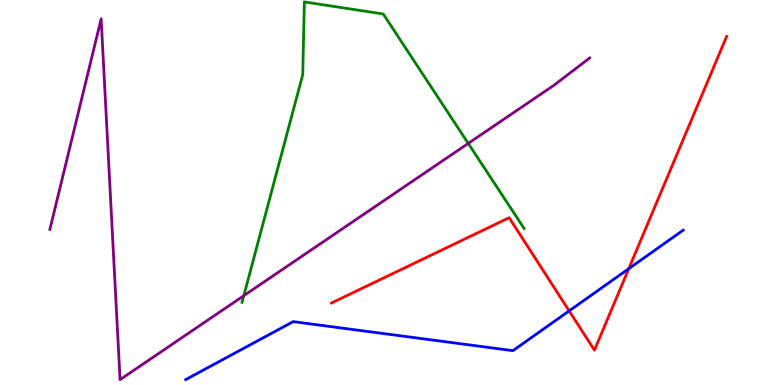[{'lines': ['blue', 'red'], 'intersections': [{'x': 7.34, 'y': 1.92}, {'x': 8.11, 'y': 3.02}]}, {'lines': ['green', 'red'], 'intersections': []}, {'lines': ['purple', 'red'], 'intersections': []}, {'lines': ['blue', 'green'], 'intersections': []}, {'lines': ['blue', 'purple'], 'intersections': []}, {'lines': ['green', 'purple'], 'intersections': [{'x': 3.15, 'y': 2.32}, {'x': 6.04, 'y': 6.27}]}]